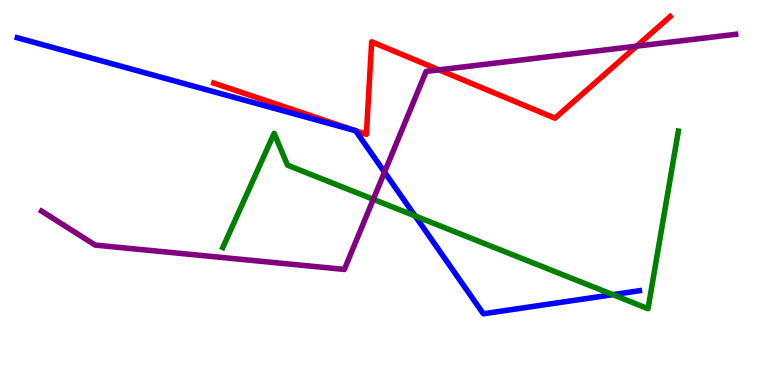[{'lines': ['blue', 'red'], 'intersections': [{'x': 4.58, 'y': 6.61}, {'x': 4.59, 'y': 6.6}]}, {'lines': ['green', 'red'], 'intersections': []}, {'lines': ['purple', 'red'], 'intersections': [{'x': 5.66, 'y': 8.19}, {'x': 8.21, 'y': 8.8}]}, {'lines': ['blue', 'green'], 'intersections': [{'x': 5.36, 'y': 4.39}, {'x': 7.91, 'y': 2.35}]}, {'lines': ['blue', 'purple'], 'intersections': [{'x': 4.96, 'y': 5.53}]}, {'lines': ['green', 'purple'], 'intersections': [{'x': 4.82, 'y': 4.82}]}]